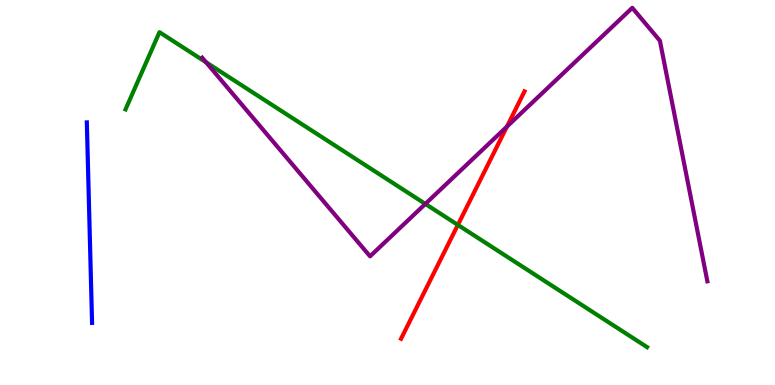[{'lines': ['blue', 'red'], 'intersections': []}, {'lines': ['green', 'red'], 'intersections': [{'x': 5.91, 'y': 4.16}]}, {'lines': ['purple', 'red'], 'intersections': [{'x': 6.54, 'y': 6.71}]}, {'lines': ['blue', 'green'], 'intersections': []}, {'lines': ['blue', 'purple'], 'intersections': []}, {'lines': ['green', 'purple'], 'intersections': [{'x': 2.66, 'y': 8.38}, {'x': 5.49, 'y': 4.7}]}]